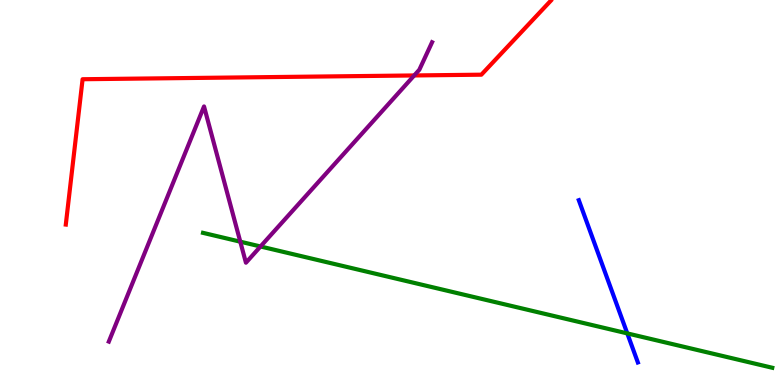[{'lines': ['blue', 'red'], 'intersections': []}, {'lines': ['green', 'red'], 'intersections': []}, {'lines': ['purple', 'red'], 'intersections': [{'x': 5.34, 'y': 8.04}]}, {'lines': ['blue', 'green'], 'intersections': [{'x': 8.09, 'y': 1.34}]}, {'lines': ['blue', 'purple'], 'intersections': []}, {'lines': ['green', 'purple'], 'intersections': [{'x': 3.1, 'y': 3.72}, {'x': 3.36, 'y': 3.6}]}]